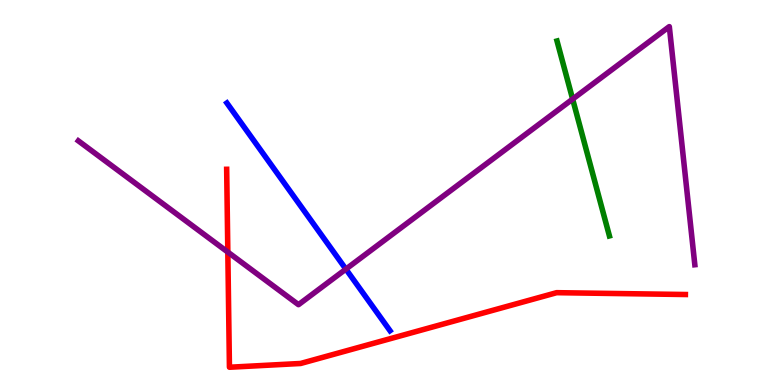[{'lines': ['blue', 'red'], 'intersections': []}, {'lines': ['green', 'red'], 'intersections': []}, {'lines': ['purple', 'red'], 'intersections': [{'x': 2.94, 'y': 3.45}]}, {'lines': ['blue', 'green'], 'intersections': []}, {'lines': ['blue', 'purple'], 'intersections': [{'x': 4.46, 'y': 3.01}]}, {'lines': ['green', 'purple'], 'intersections': [{'x': 7.39, 'y': 7.43}]}]